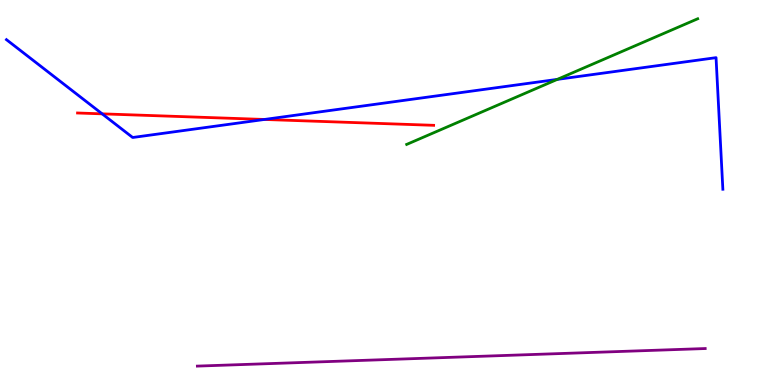[{'lines': ['blue', 'red'], 'intersections': [{'x': 1.32, 'y': 7.04}, {'x': 3.41, 'y': 6.9}]}, {'lines': ['green', 'red'], 'intersections': []}, {'lines': ['purple', 'red'], 'intersections': []}, {'lines': ['blue', 'green'], 'intersections': [{'x': 7.19, 'y': 7.94}]}, {'lines': ['blue', 'purple'], 'intersections': []}, {'lines': ['green', 'purple'], 'intersections': []}]